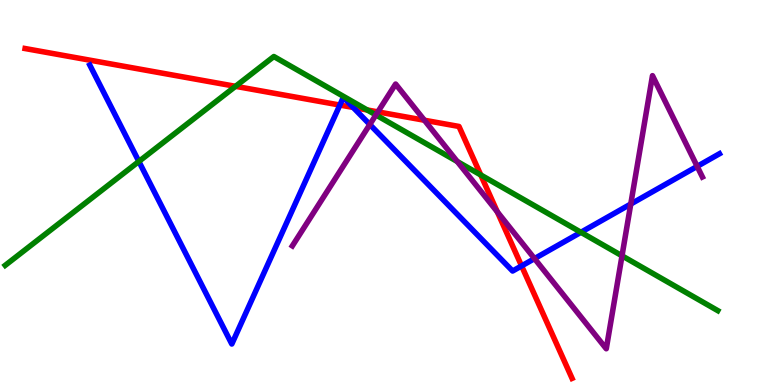[{'lines': ['blue', 'red'], 'intersections': [{'x': 4.39, 'y': 7.27}, {'x': 4.56, 'y': 7.21}, {'x': 6.73, 'y': 3.09}]}, {'lines': ['green', 'red'], 'intersections': [{'x': 3.04, 'y': 7.76}, {'x': 4.74, 'y': 7.14}, {'x': 6.2, 'y': 5.46}]}, {'lines': ['purple', 'red'], 'intersections': [{'x': 4.88, 'y': 7.09}, {'x': 5.48, 'y': 6.88}, {'x': 6.42, 'y': 4.5}]}, {'lines': ['blue', 'green'], 'intersections': [{'x': 1.79, 'y': 5.81}, {'x': 7.5, 'y': 3.97}]}, {'lines': ['blue', 'purple'], 'intersections': [{'x': 4.77, 'y': 6.77}, {'x': 6.9, 'y': 3.28}, {'x': 8.14, 'y': 4.7}, {'x': 9.0, 'y': 5.68}]}, {'lines': ['green', 'purple'], 'intersections': [{'x': 4.85, 'y': 7.01}, {'x': 5.9, 'y': 5.81}, {'x': 8.03, 'y': 3.36}]}]